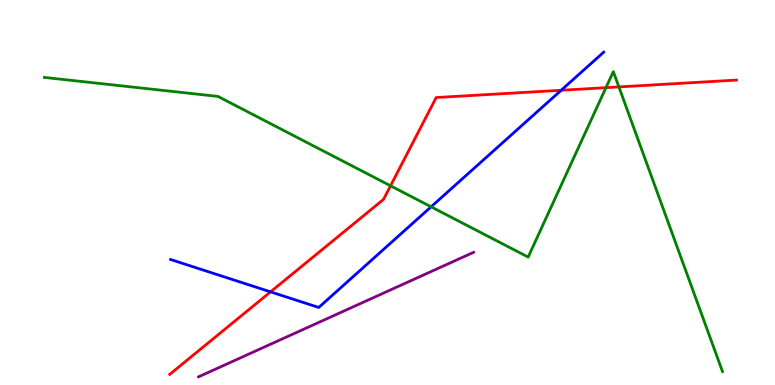[{'lines': ['blue', 'red'], 'intersections': [{'x': 3.49, 'y': 2.42}, {'x': 7.24, 'y': 7.66}]}, {'lines': ['green', 'red'], 'intersections': [{'x': 5.04, 'y': 5.17}, {'x': 7.82, 'y': 7.72}, {'x': 7.99, 'y': 7.74}]}, {'lines': ['purple', 'red'], 'intersections': []}, {'lines': ['blue', 'green'], 'intersections': [{'x': 5.56, 'y': 4.63}]}, {'lines': ['blue', 'purple'], 'intersections': []}, {'lines': ['green', 'purple'], 'intersections': []}]